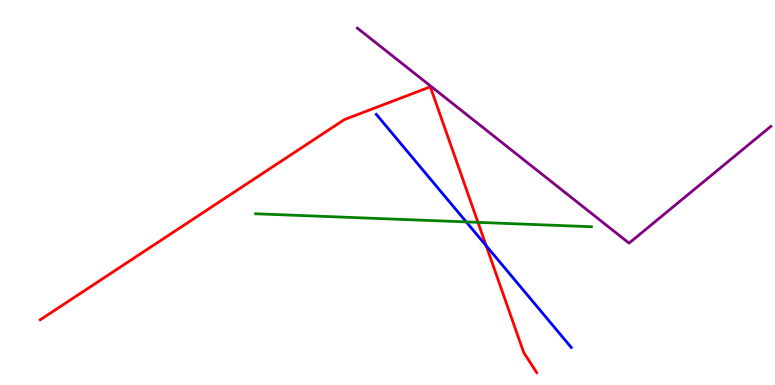[{'lines': ['blue', 'red'], 'intersections': [{'x': 6.27, 'y': 3.62}]}, {'lines': ['green', 'red'], 'intersections': [{'x': 6.17, 'y': 4.22}]}, {'lines': ['purple', 'red'], 'intersections': []}, {'lines': ['blue', 'green'], 'intersections': [{'x': 6.02, 'y': 4.24}]}, {'lines': ['blue', 'purple'], 'intersections': []}, {'lines': ['green', 'purple'], 'intersections': []}]